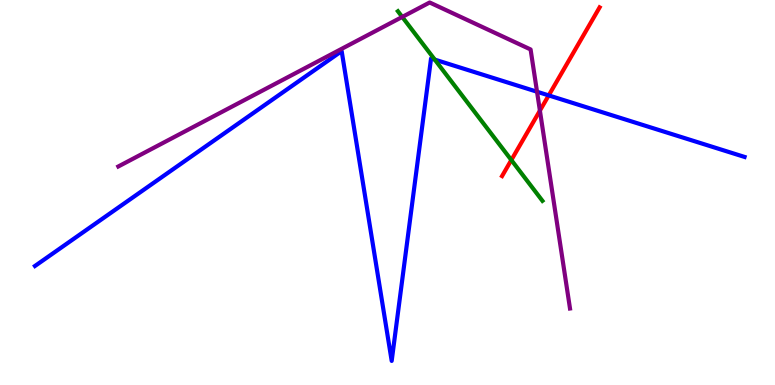[{'lines': ['blue', 'red'], 'intersections': [{'x': 7.08, 'y': 7.52}]}, {'lines': ['green', 'red'], 'intersections': [{'x': 6.6, 'y': 5.84}]}, {'lines': ['purple', 'red'], 'intersections': [{'x': 6.97, 'y': 7.13}]}, {'lines': ['blue', 'green'], 'intersections': [{'x': 5.61, 'y': 8.45}]}, {'lines': ['blue', 'purple'], 'intersections': [{'x': 6.93, 'y': 7.62}]}, {'lines': ['green', 'purple'], 'intersections': [{'x': 5.19, 'y': 9.56}]}]